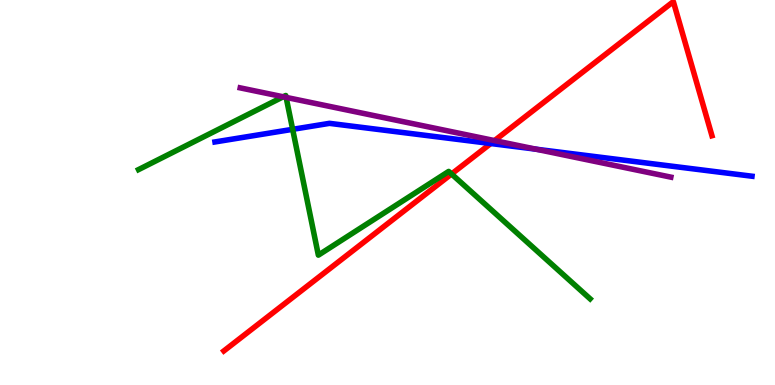[{'lines': ['blue', 'red'], 'intersections': [{'x': 6.33, 'y': 6.27}]}, {'lines': ['green', 'red'], 'intersections': [{'x': 5.83, 'y': 5.48}]}, {'lines': ['purple', 'red'], 'intersections': [{'x': 6.38, 'y': 6.35}]}, {'lines': ['blue', 'green'], 'intersections': [{'x': 3.78, 'y': 6.64}]}, {'lines': ['blue', 'purple'], 'intersections': [{'x': 6.92, 'y': 6.12}]}, {'lines': ['green', 'purple'], 'intersections': [{'x': 3.65, 'y': 7.49}, {'x': 3.69, 'y': 7.47}]}]